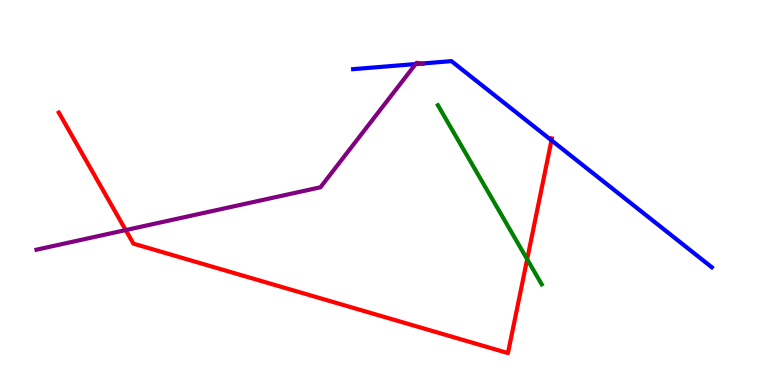[{'lines': ['blue', 'red'], 'intersections': [{'x': 7.12, 'y': 6.35}]}, {'lines': ['green', 'red'], 'intersections': [{'x': 6.8, 'y': 3.27}]}, {'lines': ['purple', 'red'], 'intersections': [{'x': 1.62, 'y': 4.02}]}, {'lines': ['blue', 'green'], 'intersections': []}, {'lines': ['blue', 'purple'], 'intersections': [{'x': 5.36, 'y': 8.34}, {'x': 5.44, 'y': 8.35}]}, {'lines': ['green', 'purple'], 'intersections': []}]